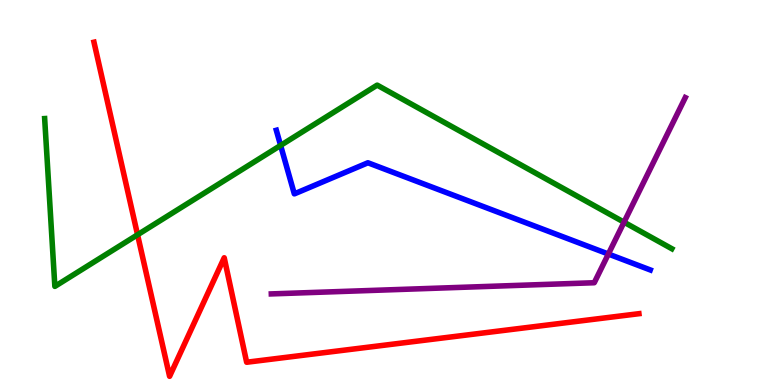[{'lines': ['blue', 'red'], 'intersections': []}, {'lines': ['green', 'red'], 'intersections': [{'x': 1.77, 'y': 3.9}]}, {'lines': ['purple', 'red'], 'intersections': []}, {'lines': ['blue', 'green'], 'intersections': [{'x': 3.62, 'y': 6.22}]}, {'lines': ['blue', 'purple'], 'intersections': [{'x': 7.85, 'y': 3.4}]}, {'lines': ['green', 'purple'], 'intersections': [{'x': 8.05, 'y': 4.23}]}]